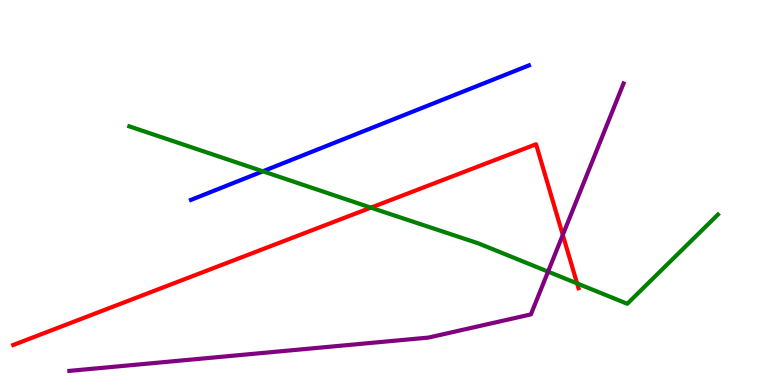[{'lines': ['blue', 'red'], 'intersections': []}, {'lines': ['green', 'red'], 'intersections': [{'x': 4.79, 'y': 4.61}, {'x': 7.45, 'y': 2.64}]}, {'lines': ['purple', 'red'], 'intersections': [{'x': 7.26, 'y': 3.9}]}, {'lines': ['blue', 'green'], 'intersections': [{'x': 3.39, 'y': 5.55}]}, {'lines': ['blue', 'purple'], 'intersections': []}, {'lines': ['green', 'purple'], 'intersections': [{'x': 7.07, 'y': 2.94}]}]